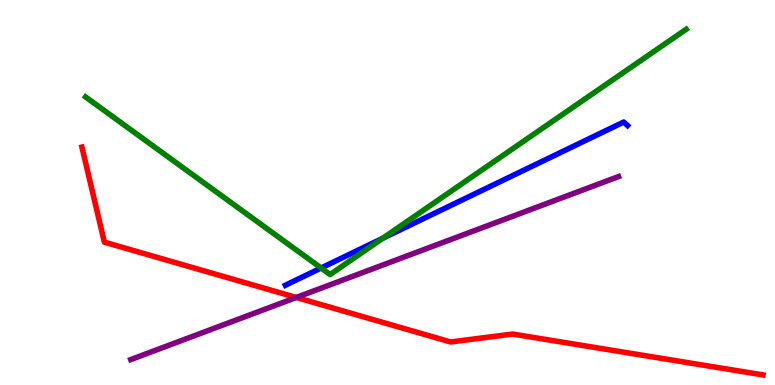[{'lines': ['blue', 'red'], 'intersections': []}, {'lines': ['green', 'red'], 'intersections': []}, {'lines': ['purple', 'red'], 'intersections': [{'x': 3.82, 'y': 2.27}]}, {'lines': ['blue', 'green'], 'intersections': [{'x': 4.14, 'y': 3.04}, {'x': 4.94, 'y': 3.81}]}, {'lines': ['blue', 'purple'], 'intersections': []}, {'lines': ['green', 'purple'], 'intersections': []}]